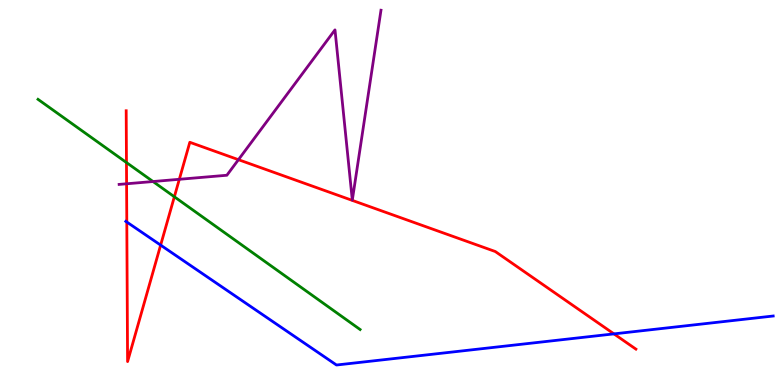[{'lines': ['blue', 'red'], 'intersections': [{'x': 1.64, 'y': 4.23}, {'x': 2.07, 'y': 3.63}, {'x': 7.92, 'y': 1.33}]}, {'lines': ['green', 'red'], 'intersections': [{'x': 1.63, 'y': 5.78}, {'x': 2.25, 'y': 4.89}]}, {'lines': ['purple', 'red'], 'intersections': [{'x': 1.63, 'y': 5.23}, {'x': 2.31, 'y': 5.34}, {'x': 3.08, 'y': 5.85}]}, {'lines': ['blue', 'green'], 'intersections': []}, {'lines': ['blue', 'purple'], 'intersections': []}, {'lines': ['green', 'purple'], 'intersections': [{'x': 1.97, 'y': 5.28}]}]